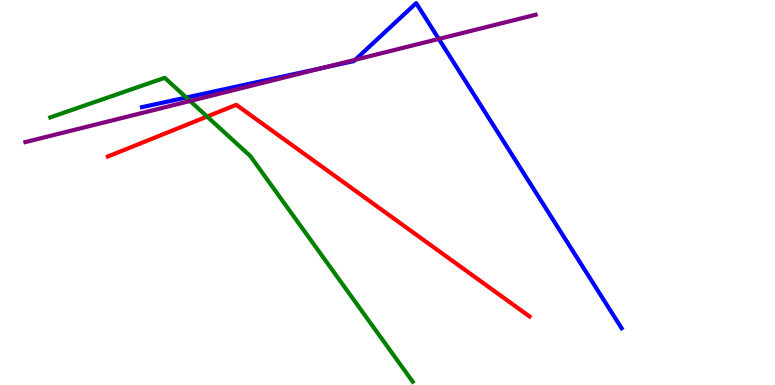[{'lines': ['blue', 'red'], 'intersections': []}, {'lines': ['green', 'red'], 'intersections': [{'x': 2.67, 'y': 6.97}]}, {'lines': ['purple', 'red'], 'intersections': []}, {'lines': ['blue', 'green'], 'intersections': [{'x': 2.4, 'y': 7.47}]}, {'lines': ['blue', 'purple'], 'intersections': [{'x': 4.17, 'y': 8.24}, {'x': 4.58, 'y': 8.45}, {'x': 5.66, 'y': 8.99}]}, {'lines': ['green', 'purple'], 'intersections': [{'x': 2.45, 'y': 7.38}]}]